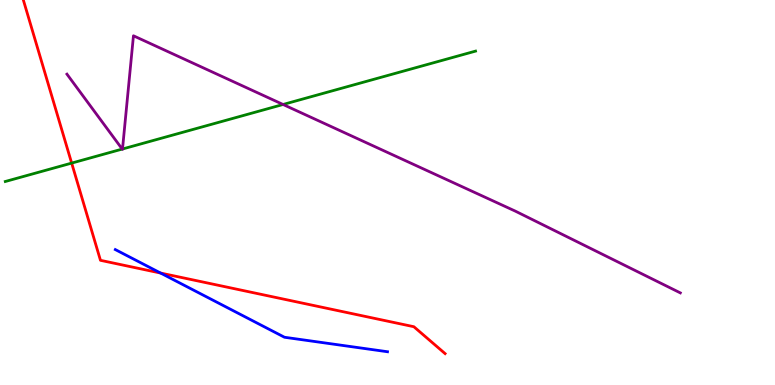[{'lines': ['blue', 'red'], 'intersections': [{'x': 2.07, 'y': 2.91}]}, {'lines': ['green', 'red'], 'intersections': [{'x': 0.925, 'y': 5.76}]}, {'lines': ['purple', 'red'], 'intersections': []}, {'lines': ['blue', 'green'], 'intersections': []}, {'lines': ['blue', 'purple'], 'intersections': []}, {'lines': ['green', 'purple'], 'intersections': [{'x': 1.58, 'y': 6.13}, {'x': 1.58, 'y': 6.13}, {'x': 3.65, 'y': 7.29}]}]